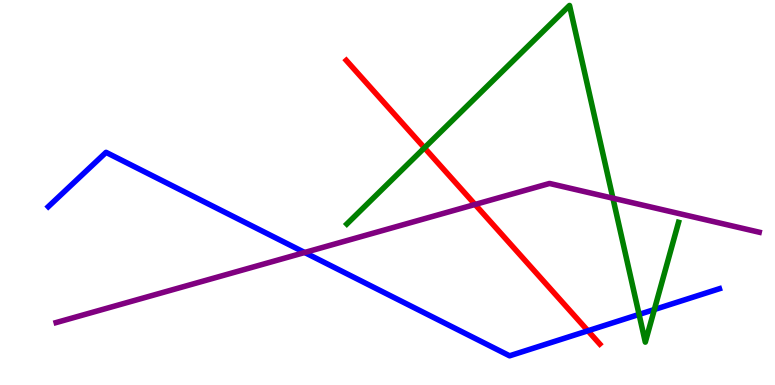[{'lines': ['blue', 'red'], 'intersections': [{'x': 7.59, 'y': 1.41}]}, {'lines': ['green', 'red'], 'intersections': [{'x': 5.48, 'y': 6.16}]}, {'lines': ['purple', 'red'], 'intersections': [{'x': 6.13, 'y': 4.69}]}, {'lines': ['blue', 'green'], 'intersections': [{'x': 8.25, 'y': 1.83}, {'x': 8.44, 'y': 1.96}]}, {'lines': ['blue', 'purple'], 'intersections': [{'x': 3.93, 'y': 3.44}]}, {'lines': ['green', 'purple'], 'intersections': [{'x': 7.91, 'y': 4.85}]}]